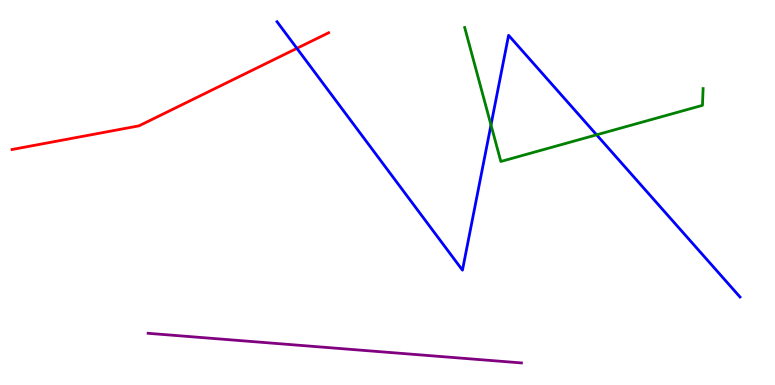[{'lines': ['blue', 'red'], 'intersections': [{'x': 3.83, 'y': 8.74}]}, {'lines': ['green', 'red'], 'intersections': []}, {'lines': ['purple', 'red'], 'intersections': []}, {'lines': ['blue', 'green'], 'intersections': [{'x': 6.34, 'y': 6.75}, {'x': 7.7, 'y': 6.5}]}, {'lines': ['blue', 'purple'], 'intersections': []}, {'lines': ['green', 'purple'], 'intersections': []}]